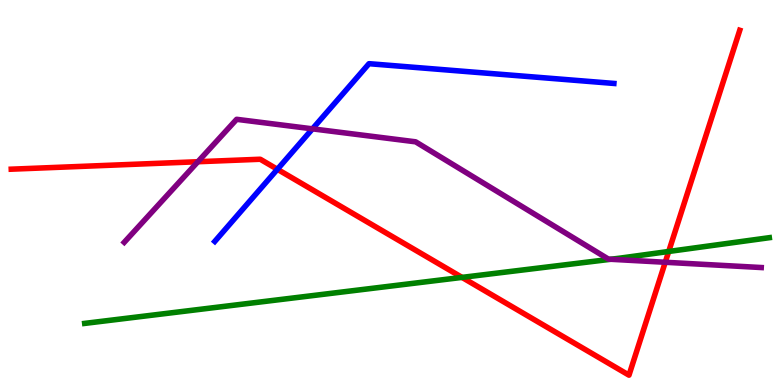[{'lines': ['blue', 'red'], 'intersections': [{'x': 3.58, 'y': 5.6}]}, {'lines': ['green', 'red'], 'intersections': [{'x': 5.96, 'y': 2.8}, {'x': 8.63, 'y': 3.47}]}, {'lines': ['purple', 'red'], 'intersections': [{'x': 2.55, 'y': 5.8}, {'x': 8.58, 'y': 3.19}]}, {'lines': ['blue', 'green'], 'intersections': []}, {'lines': ['blue', 'purple'], 'intersections': [{'x': 4.03, 'y': 6.65}]}, {'lines': ['green', 'purple'], 'intersections': [{'x': 7.88, 'y': 3.27}]}]